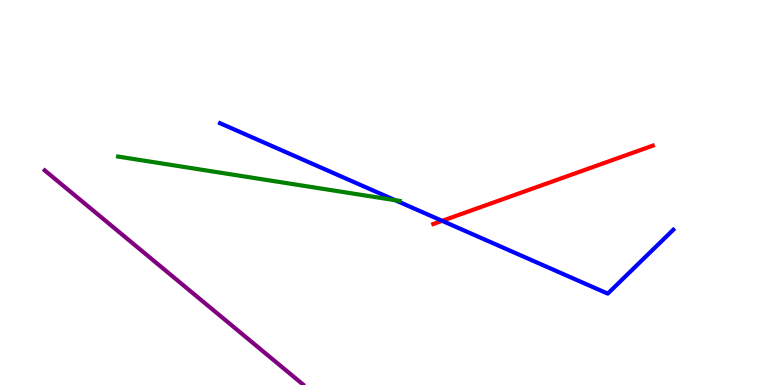[{'lines': ['blue', 'red'], 'intersections': [{'x': 5.71, 'y': 4.26}]}, {'lines': ['green', 'red'], 'intersections': []}, {'lines': ['purple', 'red'], 'intersections': []}, {'lines': ['blue', 'green'], 'intersections': [{'x': 5.1, 'y': 4.8}]}, {'lines': ['blue', 'purple'], 'intersections': []}, {'lines': ['green', 'purple'], 'intersections': []}]